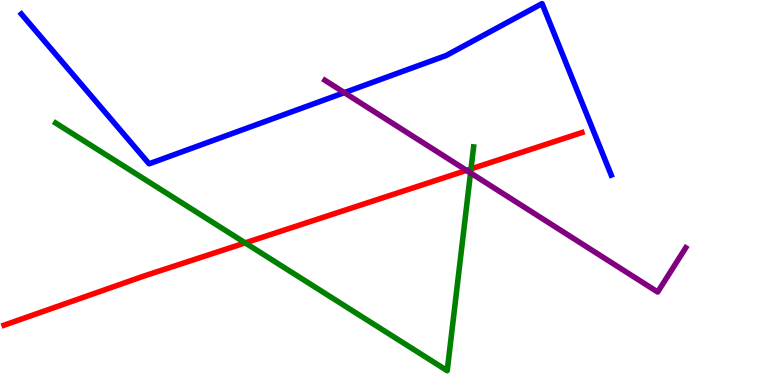[{'lines': ['blue', 'red'], 'intersections': []}, {'lines': ['green', 'red'], 'intersections': [{'x': 3.16, 'y': 3.69}, {'x': 6.08, 'y': 5.61}]}, {'lines': ['purple', 'red'], 'intersections': [{'x': 6.02, 'y': 5.57}]}, {'lines': ['blue', 'green'], 'intersections': []}, {'lines': ['blue', 'purple'], 'intersections': [{'x': 4.44, 'y': 7.59}]}, {'lines': ['green', 'purple'], 'intersections': [{'x': 6.07, 'y': 5.51}]}]